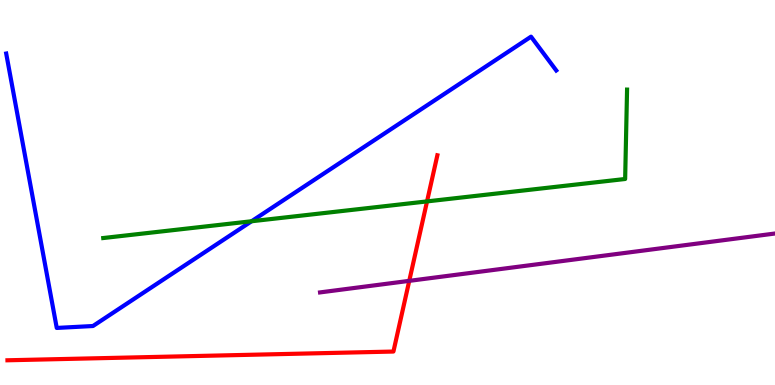[{'lines': ['blue', 'red'], 'intersections': []}, {'lines': ['green', 'red'], 'intersections': [{'x': 5.51, 'y': 4.77}]}, {'lines': ['purple', 'red'], 'intersections': [{'x': 5.28, 'y': 2.7}]}, {'lines': ['blue', 'green'], 'intersections': [{'x': 3.25, 'y': 4.25}]}, {'lines': ['blue', 'purple'], 'intersections': []}, {'lines': ['green', 'purple'], 'intersections': []}]